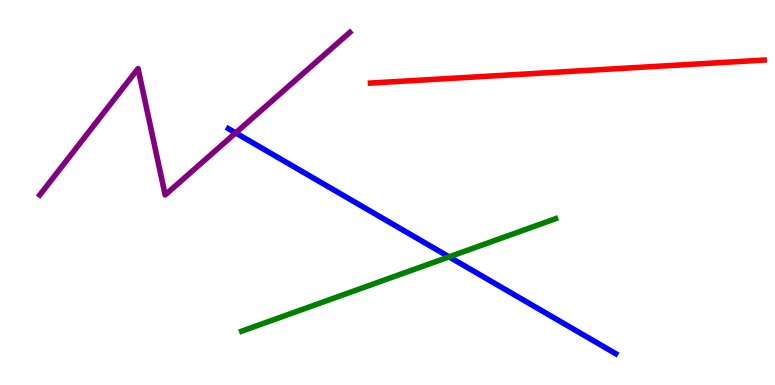[{'lines': ['blue', 'red'], 'intersections': []}, {'lines': ['green', 'red'], 'intersections': []}, {'lines': ['purple', 'red'], 'intersections': []}, {'lines': ['blue', 'green'], 'intersections': [{'x': 5.79, 'y': 3.33}]}, {'lines': ['blue', 'purple'], 'intersections': [{'x': 3.04, 'y': 6.55}]}, {'lines': ['green', 'purple'], 'intersections': []}]